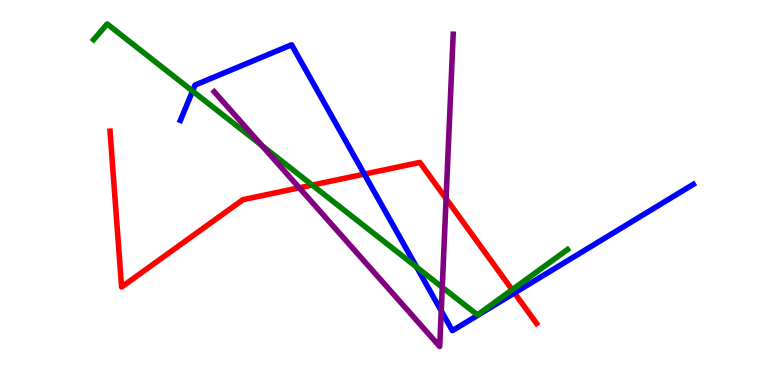[{'lines': ['blue', 'red'], 'intersections': [{'x': 4.7, 'y': 5.48}, {'x': 6.64, 'y': 2.39}]}, {'lines': ['green', 'red'], 'intersections': [{'x': 4.03, 'y': 5.19}, {'x': 6.61, 'y': 2.47}]}, {'lines': ['purple', 'red'], 'intersections': [{'x': 3.86, 'y': 5.12}, {'x': 5.76, 'y': 4.84}]}, {'lines': ['blue', 'green'], 'intersections': [{'x': 2.48, 'y': 7.63}, {'x': 5.38, 'y': 3.06}]}, {'lines': ['blue', 'purple'], 'intersections': [{'x': 5.69, 'y': 1.93}]}, {'lines': ['green', 'purple'], 'intersections': [{'x': 3.38, 'y': 6.22}, {'x': 5.71, 'y': 2.54}]}]